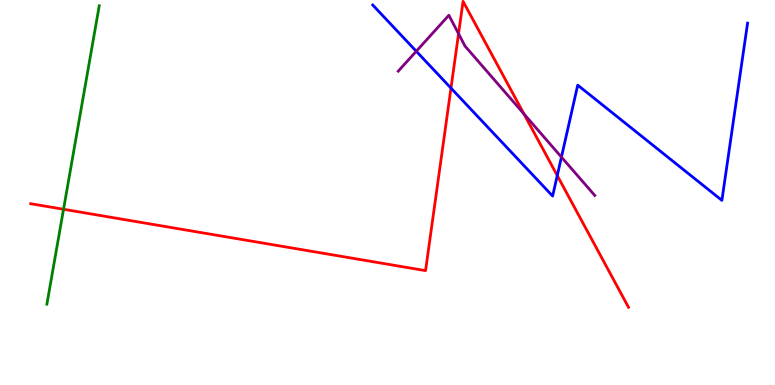[{'lines': ['blue', 'red'], 'intersections': [{'x': 5.82, 'y': 7.71}, {'x': 7.19, 'y': 5.44}]}, {'lines': ['green', 'red'], 'intersections': [{'x': 0.82, 'y': 4.56}]}, {'lines': ['purple', 'red'], 'intersections': [{'x': 5.92, 'y': 9.12}, {'x': 6.76, 'y': 7.04}]}, {'lines': ['blue', 'green'], 'intersections': []}, {'lines': ['blue', 'purple'], 'intersections': [{'x': 5.37, 'y': 8.67}, {'x': 7.24, 'y': 5.92}]}, {'lines': ['green', 'purple'], 'intersections': []}]